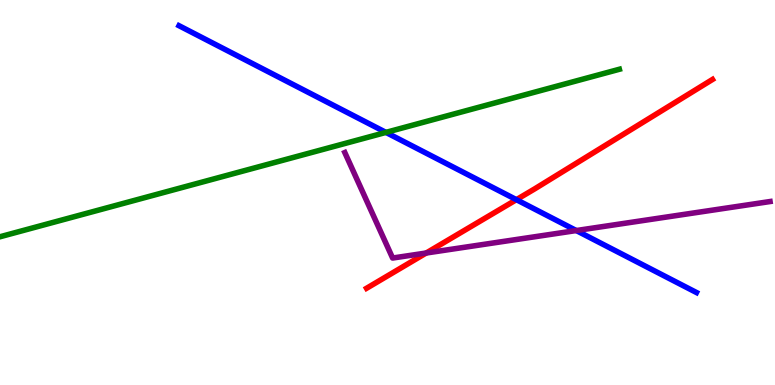[{'lines': ['blue', 'red'], 'intersections': [{'x': 6.66, 'y': 4.81}]}, {'lines': ['green', 'red'], 'intersections': []}, {'lines': ['purple', 'red'], 'intersections': [{'x': 5.5, 'y': 3.43}]}, {'lines': ['blue', 'green'], 'intersections': [{'x': 4.98, 'y': 6.56}]}, {'lines': ['blue', 'purple'], 'intersections': [{'x': 7.44, 'y': 4.01}]}, {'lines': ['green', 'purple'], 'intersections': []}]